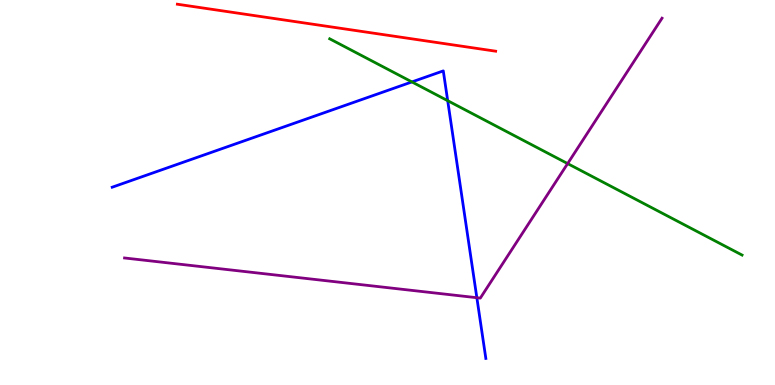[{'lines': ['blue', 'red'], 'intersections': []}, {'lines': ['green', 'red'], 'intersections': []}, {'lines': ['purple', 'red'], 'intersections': []}, {'lines': ['blue', 'green'], 'intersections': [{'x': 5.31, 'y': 7.87}, {'x': 5.78, 'y': 7.38}]}, {'lines': ['blue', 'purple'], 'intersections': [{'x': 6.15, 'y': 2.27}]}, {'lines': ['green', 'purple'], 'intersections': [{'x': 7.32, 'y': 5.75}]}]